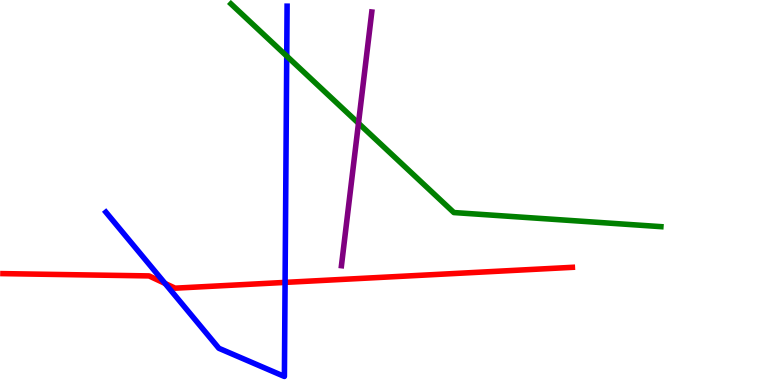[{'lines': ['blue', 'red'], 'intersections': [{'x': 2.13, 'y': 2.64}, {'x': 3.68, 'y': 2.66}]}, {'lines': ['green', 'red'], 'intersections': []}, {'lines': ['purple', 'red'], 'intersections': []}, {'lines': ['blue', 'green'], 'intersections': [{'x': 3.7, 'y': 8.54}]}, {'lines': ['blue', 'purple'], 'intersections': []}, {'lines': ['green', 'purple'], 'intersections': [{'x': 4.63, 'y': 6.8}]}]